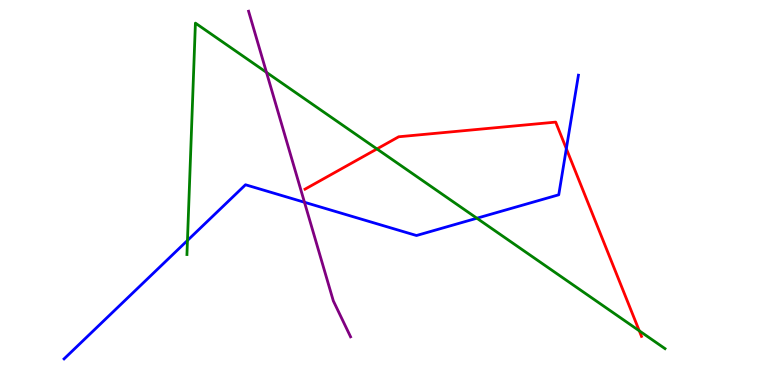[{'lines': ['blue', 'red'], 'intersections': [{'x': 7.31, 'y': 6.14}]}, {'lines': ['green', 'red'], 'intersections': [{'x': 4.86, 'y': 6.13}, {'x': 8.25, 'y': 1.41}]}, {'lines': ['purple', 'red'], 'intersections': []}, {'lines': ['blue', 'green'], 'intersections': [{'x': 2.42, 'y': 3.75}, {'x': 6.15, 'y': 4.33}]}, {'lines': ['blue', 'purple'], 'intersections': [{'x': 3.93, 'y': 4.75}]}, {'lines': ['green', 'purple'], 'intersections': [{'x': 3.44, 'y': 8.12}]}]